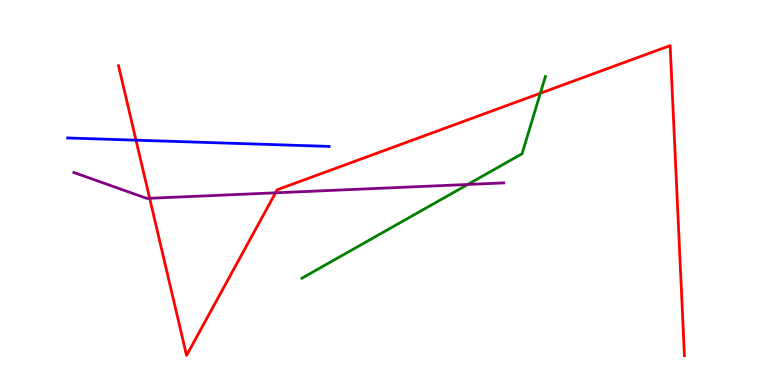[{'lines': ['blue', 'red'], 'intersections': [{'x': 1.76, 'y': 6.36}]}, {'lines': ['green', 'red'], 'intersections': [{'x': 6.97, 'y': 7.58}]}, {'lines': ['purple', 'red'], 'intersections': [{'x': 1.93, 'y': 4.85}, {'x': 3.56, 'y': 4.99}]}, {'lines': ['blue', 'green'], 'intersections': []}, {'lines': ['blue', 'purple'], 'intersections': []}, {'lines': ['green', 'purple'], 'intersections': [{'x': 6.04, 'y': 5.21}]}]